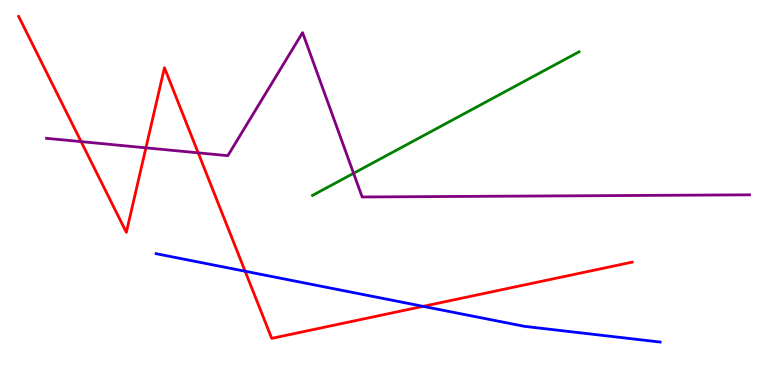[{'lines': ['blue', 'red'], 'intersections': [{'x': 3.16, 'y': 2.95}, {'x': 5.46, 'y': 2.04}]}, {'lines': ['green', 'red'], 'intersections': []}, {'lines': ['purple', 'red'], 'intersections': [{'x': 1.05, 'y': 6.32}, {'x': 1.88, 'y': 6.16}, {'x': 2.56, 'y': 6.03}]}, {'lines': ['blue', 'green'], 'intersections': []}, {'lines': ['blue', 'purple'], 'intersections': []}, {'lines': ['green', 'purple'], 'intersections': [{'x': 4.56, 'y': 5.5}]}]